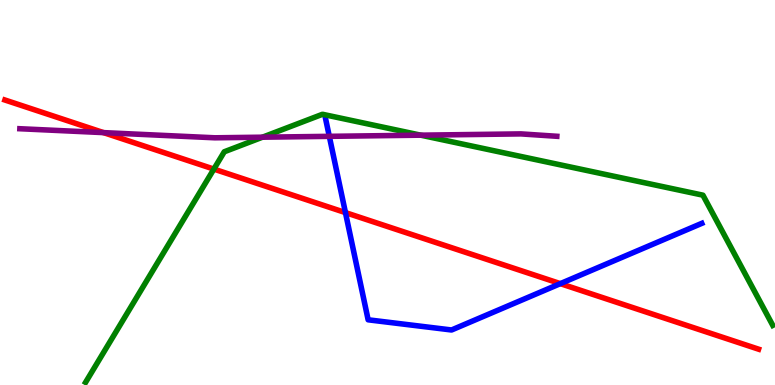[{'lines': ['blue', 'red'], 'intersections': [{'x': 4.46, 'y': 4.48}, {'x': 7.23, 'y': 2.63}]}, {'lines': ['green', 'red'], 'intersections': [{'x': 2.76, 'y': 5.61}]}, {'lines': ['purple', 'red'], 'intersections': [{'x': 1.34, 'y': 6.56}]}, {'lines': ['blue', 'green'], 'intersections': []}, {'lines': ['blue', 'purple'], 'intersections': [{'x': 4.25, 'y': 6.46}]}, {'lines': ['green', 'purple'], 'intersections': [{'x': 3.39, 'y': 6.44}, {'x': 5.43, 'y': 6.49}]}]